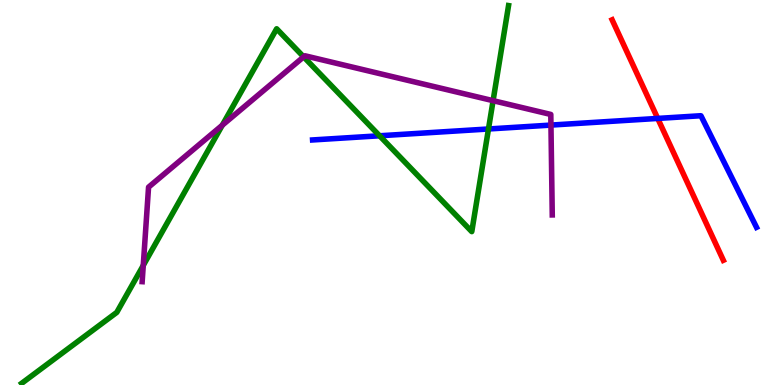[{'lines': ['blue', 'red'], 'intersections': [{'x': 8.49, 'y': 6.92}]}, {'lines': ['green', 'red'], 'intersections': []}, {'lines': ['purple', 'red'], 'intersections': []}, {'lines': ['blue', 'green'], 'intersections': [{'x': 4.9, 'y': 6.47}, {'x': 6.3, 'y': 6.65}]}, {'lines': ['blue', 'purple'], 'intersections': [{'x': 7.11, 'y': 6.75}]}, {'lines': ['green', 'purple'], 'intersections': [{'x': 1.85, 'y': 3.11}, {'x': 2.87, 'y': 6.75}, {'x': 3.92, 'y': 8.52}, {'x': 6.36, 'y': 7.39}]}]